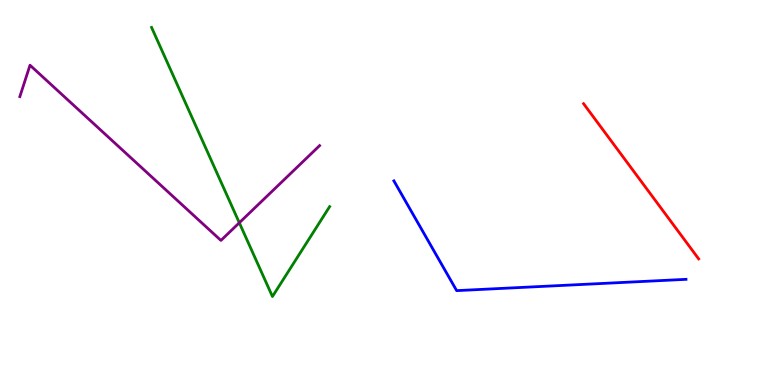[{'lines': ['blue', 'red'], 'intersections': []}, {'lines': ['green', 'red'], 'intersections': []}, {'lines': ['purple', 'red'], 'intersections': []}, {'lines': ['blue', 'green'], 'intersections': []}, {'lines': ['blue', 'purple'], 'intersections': []}, {'lines': ['green', 'purple'], 'intersections': [{'x': 3.09, 'y': 4.21}]}]